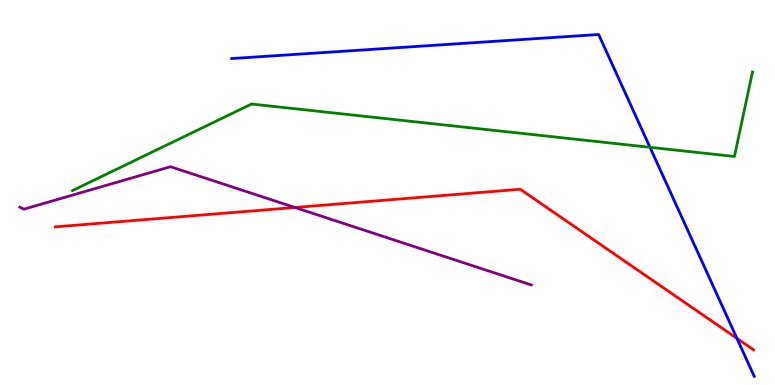[{'lines': ['blue', 'red'], 'intersections': [{'x': 9.51, 'y': 1.21}]}, {'lines': ['green', 'red'], 'intersections': []}, {'lines': ['purple', 'red'], 'intersections': [{'x': 3.81, 'y': 4.61}]}, {'lines': ['blue', 'green'], 'intersections': [{'x': 8.39, 'y': 6.17}]}, {'lines': ['blue', 'purple'], 'intersections': []}, {'lines': ['green', 'purple'], 'intersections': []}]